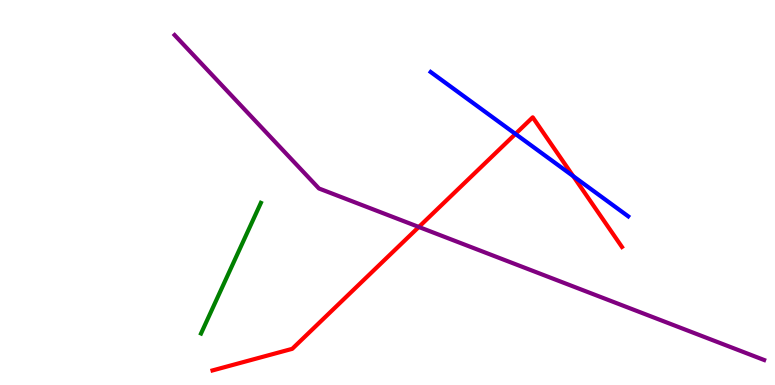[{'lines': ['blue', 'red'], 'intersections': [{'x': 6.65, 'y': 6.52}, {'x': 7.4, 'y': 5.42}]}, {'lines': ['green', 'red'], 'intersections': []}, {'lines': ['purple', 'red'], 'intersections': [{'x': 5.4, 'y': 4.1}]}, {'lines': ['blue', 'green'], 'intersections': []}, {'lines': ['blue', 'purple'], 'intersections': []}, {'lines': ['green', 'purple'], 'intersections': []}]